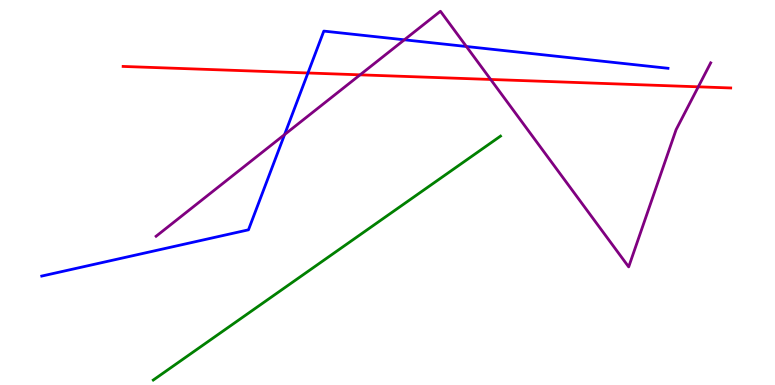[{'lines': ['blue', 'red'], 'intersections': [{'x': 3.97, 'y': 8.1}]}, {'lines': ['green', 'red'], 'intersections': []}, {'lines': ['purple', 'red'], 'intersections': [{'x': 4.65, 'y': 8.06}, {'x': 6.33, 'y': 7.94}, {'x': 9.01, 'y': 7.75}]}, {'lines': ['blue', 'green'], 'intersections': []}, {'lines': ['blue', 'purple'], 'intersections': [{'x': 3.67, 'y': 6.5}, {'x': 5.22, 'y': 8.97}, {'x': 6.02, 'y': 8.79}]}, {'lines': ['green', 'purple'], 'intersections': []}]